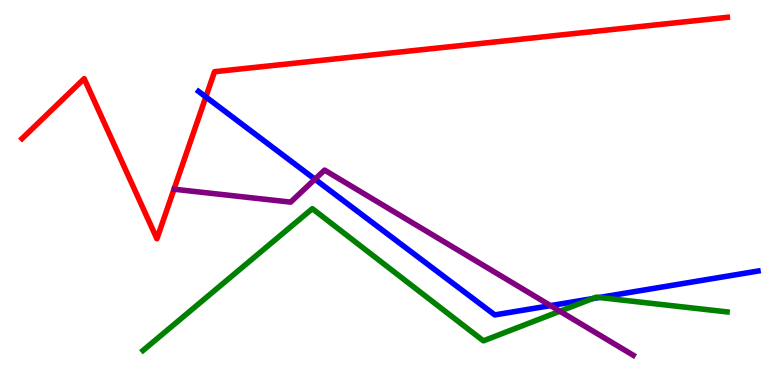[{'lines': ['blue', 'red'], 'intersections': [{'x': 2.66, 'y': 7.48}]}, {'lines': ['green', 'red'], 'intersections': []}, {'lines': ['purple', 'red'], 'intersections': []}, {'lines': ['blue', 'green'], 'intersections': [{'x': 7.64, 'y': 2.24}, {'x': 7.73, 'y': 2.27}]}, {'lines': ['blue', 'purple'], 'intersections': [{'x': 4.06, 'y': 5.35}, {'x': 7.1, 'y': 2.06}]}, {'lines': ['green', 'purple'], 'intersections': [{'x': 7.22, 'y': 1.92}]}]